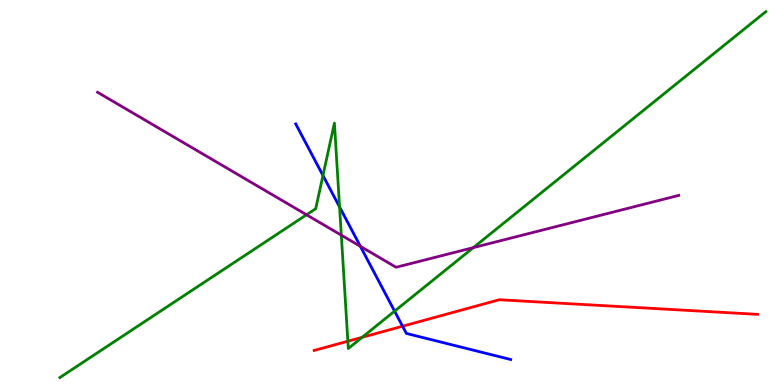[{'lines': ['blue', 'red'], 'intersections': [{'x': 5.19, 'y': 1.53}]}, {'lines': ['green', 'red'], 'intersections': [{'x': 4.49, 'y': 1.14}, {'x': 4.67, 'y': 1.24}]}, {'lines': ['purple', 'red'], 'intersections': []}, {'lines': ['blue', 'green'], 'intersections': [{'x': 4.17, 'y': 5.44}, {'x': 4.38, 'y': 4.62}, {'x': 5.09, 'y': 1.92}]}, {'lines': ['blue', 'purple'], 'intersections': [{'x': 4.65, 'y': 3.6}]}, {'lines': ['green', 'purple'], 'intersections': [{'x': 3.96, 'y': 4.42}, {'x': 4.4, 'y': 3.89}, {'x': 6.11, 'y': 3.57}]}]